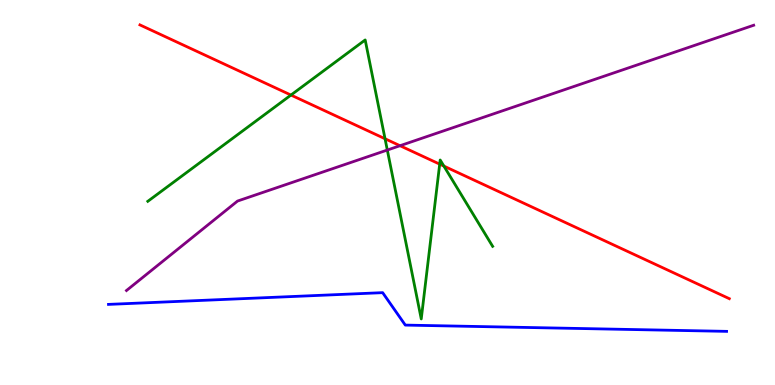[{'lines': ['blue', 'red'], 'intersections': []}, {'lines': ['green', 'red'], 'intersections': [{'x': 3.75, 'y': 7.53}, {'x': 4.97, 'y': 6.4}, {'x': 5.67, 'y': 5.74}, {'x': 5.73, 'y': 5.69}]}, {'lines': ['purple', 'red'], 'intersections': [{'x': 5.16, 'y': 6.22}]}, {'lines': ['blue', 'green'], 'intersections': []}, {'lines': ['blue', 'purple'], 'intersections': []}, {'lines': ['green', 'purple'], 'intersections': [{'x': 5.0, 'y': 6.1}]}]